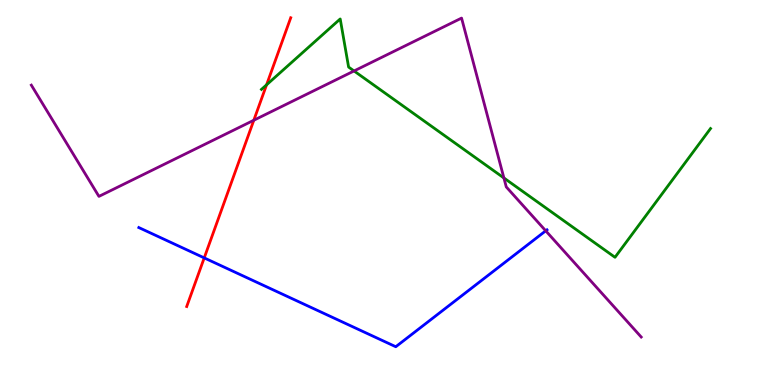[{'lines': ['blue', 'red'], 'intersections': [{'x': 2.64, 'y': 3.3}]}, {'lines': ['green', 'red'], 'intersections': [{'x': 3.44, 'y': 7.8}]}, {'lines': ['purple', 'red'], 'intersections': [{'x': 3.28, 'y': 6.88}]}, {'lines': ['blue', 'green'], 'intersections': []}, {'lines': ['blue', 'purple'], 'intersections': [{'x': 7.04, 'y': 4.0}]}, {'lines': ['green', 'purple'], 'intersections': [{'x': 4.57, 'y': 8.16}, {'x': 6.5, 'y': 5.38}]}]